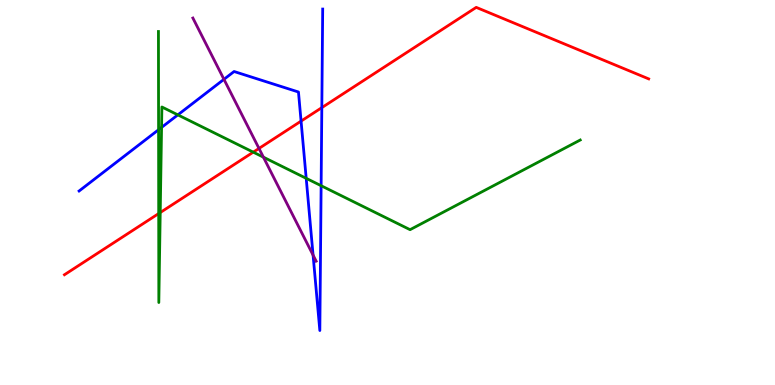[{'lines': ['blue', 'red'], 'intersections': [{'x': 3.88, 'y': 6.85}, {'x': 4.15, 'y': 7.2}]}, {'lines': ['green', 'red'], 'intersections': [{'x': 2.05, 'y': 4.45}, {'x': 2.07, 'y': 4.48}, {'x': 3.27, 'y': 6.05}]}, {'lines': ['purple', 'red'], 'intersections': [{'x': 3.34, 'y': 6.14}]}, {'lines': ['blue', 'green'], 'intersections': [{'x': 2.05, 'y': 6.63}, {'x': 2.08, 'y': 6.69}, {'x': 2.29, 'y': 7.02}, {'x': 3.95, 'y': 5.37}, {'x': 4.14, 'y': 5.18}]}, {'lines': ['blue', 'purple'], 'intersections': [{'x': 2.89, 'y': 7.94}, {'x': 4.04, 'y': 3.37}]}, {'lines': ['green', 'purple'], 'intersections': [{'x': 3.4, 'y': 5.92}]}]